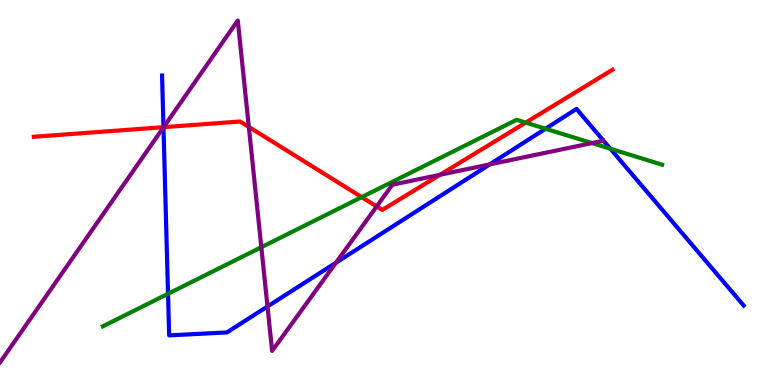[{'lines': ['blue', 'red'], 'intersections': [{'x': 2.11, 'y': 6.7}]}, {'lines': ['green', 'red'], 'intersections': [{'x': 4.67, 'y': 4.88}, {'x': 6.78, 'y': 6.82}]}, {'lines': ['purple', 'red'], 'intersections': [{'x': 2.11, 'y': 6.7}, {'x': 3.21, 'y': 6.7}, {'x': 4.86, 'y': 4.64}, {'x': 5.68, 'y': 5.46}]}, {'lines': ['blue', 'green'], 'intersections': [{'x': 2.17, 'y': 2.37}, {'x': 7.04, 'y': 6.66}, {'x': 7.88, 'y': 6.14}]}, {'lines': ['blue', 'purple'], 'intersections': [{'x': 2.11, 'y': 6.69}, {'x': 3.45, 'y': 2.04}, {'x': 4.33, 'y': 3.18}, {'x': 6.32, 'y': 5.73}]}, {'lines': ['green', 'purple'], 'intersections': [{'x': 3.37, 'y': 3.58}, {'x': 7.64, 'y': 6.28}]}]